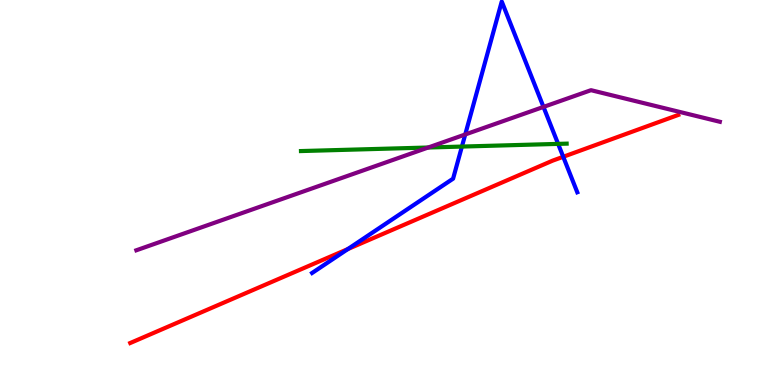[{'lines': ['blue', 'red'], 'intersections': [{'x': 4.49, 'y': 3.53}, {'x': 7.27, 'y': 5.93}]}, {'lines': ['green', 'red'], 'intersections': []}, {'lines': ['purple', 'red'], 'intersections': []}, {'lines': ['blue', 'green'], 'intersections': [{'x': 5.96, 'y': 6.19}, {'x': 7.2, 'y': 6.26}]}, {'lines': ['blue', 'purple'], 'intersections': [{'x': 6.0, 'y': 6.51}, {'x': 7.01, 'y': 7.22}]}, {'lines': ['green', 'purple'], 'intersections': [{'x': 5.53, 'y': 6.17}]}]